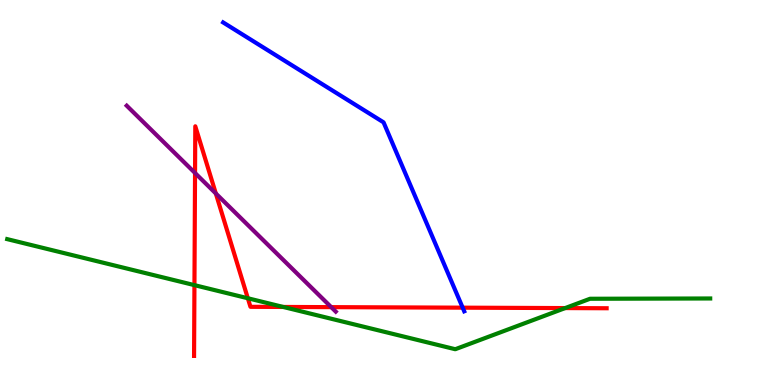[{'lines': ['blue', 'red'], 'intersections': [{'x': 5.97, 'y': 2.01}]}, {'lines': ['green', 'red'], 'intersections': [{'x': 2.51, 'y': 2.59}, {'x': 3.2, 'y': 2.25}, {'x': 3.65, 'y': 2.03}, {'x': 7.29, 'y': 2.0}]}, {'lines': ['purple', 'red'], 'intersections': [{'x': 2.52, 'y': 5.51}, {'x': 2.78, 'y': 4.97}, {'x': 4.27, 'y': 2.02}]}, {'lines': ['blue', 'green'], 'intersections': []}, {'lines': ['blue', 'purple'], 'intersections': []}, {'lines': ['green', 'purple'], 'intersections': []}]